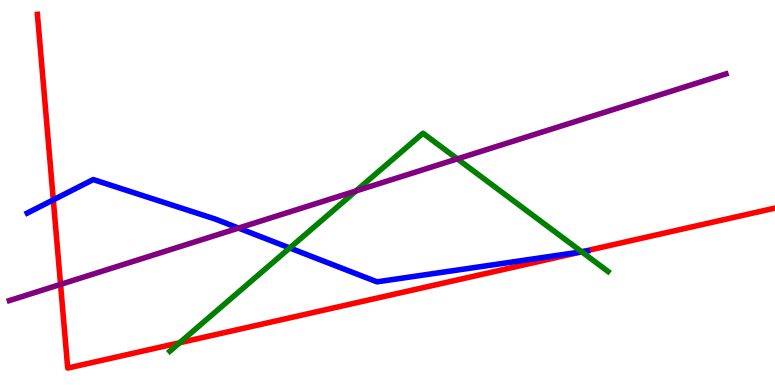[{'lines': ['blue', 'red'], 'intersections': [{'x': 0.688, 'y': 4.81}, {'x': 7.51, 'y': 3.46}]}, {'lines': ['green', 'red'], 'intersections': [{'x': 2.32, 'y': 1.1}, {'x': 7.51, 'y': 3.46}]}, {'lines': ['purple', 'red'], 'intersections': [{'x': 0.781, 'y': 2.61}]}, {'lines': ['blue', 'green'], 'intersections': [{'x': 3.74, 'y': 3.56}, {'x': 7.51, 'y': 3.46}]}, {'lines': ['blue', 'purple'], 'intersections': [{'x': 3.08, 'y': 4.08}]}, {'lines': ['green', 'purple'], 'intersections': [{'x': 4.59, 'y': 5.04}, {'x': 5.9, 'y': 5.87}]}]